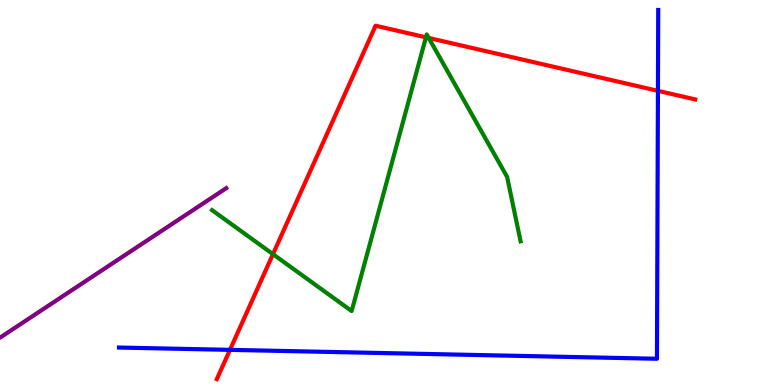[{'lines': ['blue', 'red'], 'intersections': [{'x': 2.97, 'y': 0.913}, {'x': 8.49, 'y': 7.64}]}, {'lines': ['green', 'red'], 'intersections': [{'x': 3.52, 'y': 3.4}, {'x': 5.5, 'y': 9.03}, {'x': 5.53, 'y': 9.01}]}, {'lines': ['purple', 'red'], 'intersections': []}, {'lines': ['blue', 'green'], 'intersections': []}, {'lines': ['blue', 'purple'], 'intersections': []}, {'lines': ['green', 'purple'], 'intersections': []}]